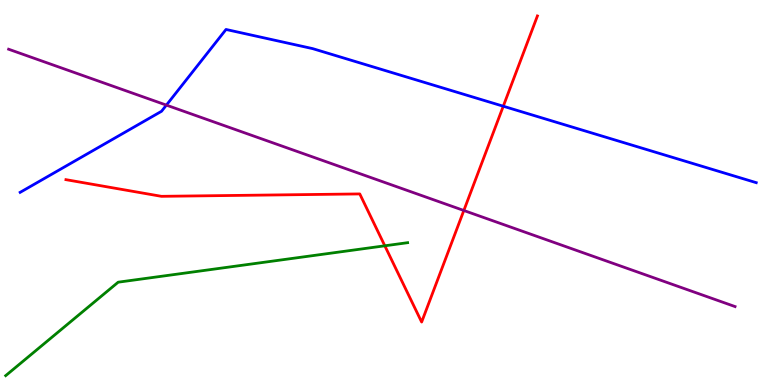[{'lines': ['blue', 'red'], 'intersections': [{'x': 6.49, 'y': 7.24}]}, {'lines': ['green', 'red'], 'intersections': [{'x': 4.97, 'y': 3.62}]}, {'lines': ['purple', 'red'], 'intersections': [{'x': 5.99, 'y': 4.53}]}, {'lines': ['blue', 'green'], 'intersections': []}, {'lines': ['blue', 'purple'], 'intersections': [{'x': 2.15, 'y': 7.27}]}, {'lines': ['green', 'purple'], 'intersections': []}]